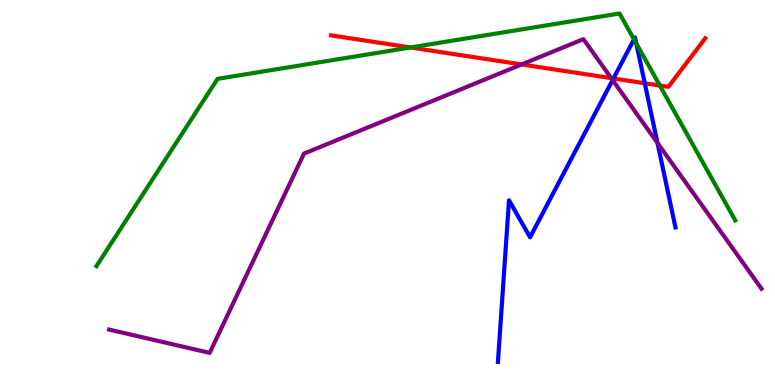[{'lines': ['blue', 'red'], 'intersections': [{'x': 7.92, 'y': 7.96}, {'x': 8.32, 'y': 7.84}]}, {'lines': ['green', 'red'], 'intersections': [{'x': 5.3, 'y': 8.77}, {'x': 8.51, 'y': 7.78}]}, {'lines': ['purple', 'red'], 'intersections': [{'x': 6.73, 'y': 8.33}, {'x': 7.89, 'y': 7.97}]}, {'lines': ['blue', 'green'], 'intersections': [{'x': 8.18, 'y': 8.98}, {'x': 8.21, 'y': 8.87}]}, {'lines': ['blue', 'purple'], 'intersections': [{'x': 7.9, 'y': 7.92}, {'x': 8.48, 'y': 6.29}]}, {'lines': ['green', 'purple'], 'intersections': []}]